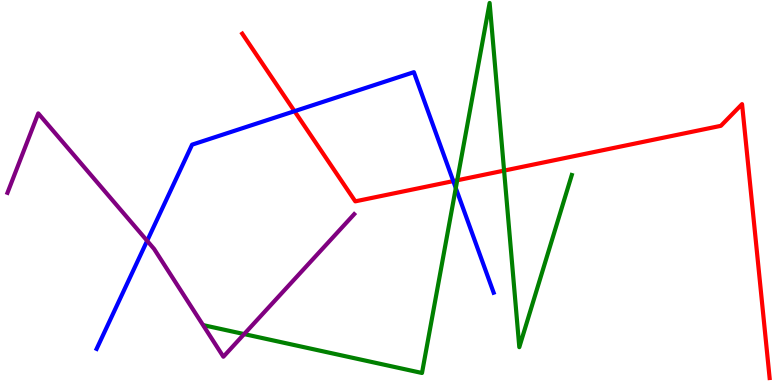[{'lines': ['blue', 'red'], 'intersections': [{'x': 3.8, 'y': 7.11}, {'x': 5.85, 'y': 5.3}]}, {'lines': ['green', 'red'], 'intersections': [{'x': 5.9, 'y': 5.32}, {'x': 6.5, 'y': 5.57}]}, {'lines': ['purple', 'red'], 'intersections': []}, {'lines': ['blue', 'green'], 'intersections': [{'x': 5.88, 'y': 5.12}]}, {'lines': ['blue', 'purple'], 'intersections': [{'x': 1.9, 'y': 3.75}]}, {'lines': ['green', 'purple'], 'intersections': [{'x': 3.15, 'y': 1.32}]}]